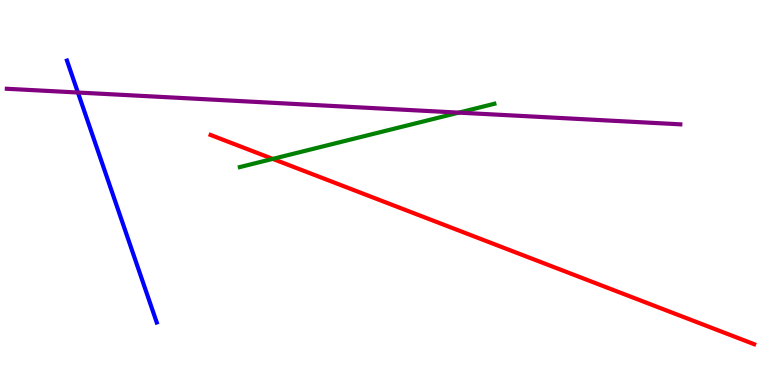[{'lines': ['blue', 'red'], 'intersections': []}, {'lines': ['green', 'red'], 'intersections': [{'x': 3.52, 'y': 5.87}]}, {'lines': ['purple', 'red'], 'intersections': []}, {'lines': ['blue', 'green'], 'intersections': []}, {'lines': ['blue', 'purple'], 'intersections': [{'x': 1.01, 'y': 7.6}]}, {'lines': ['green', 'purple'], 'intersections': [{'x': 5.92, 'y': 7.07}]}]